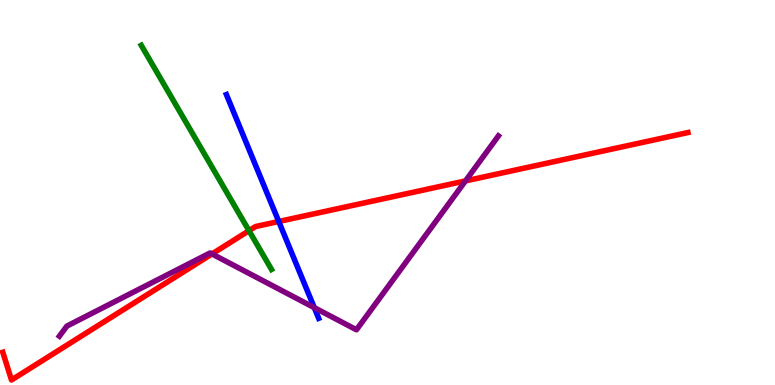[{'lines': ['blue', 'red'], 'intersections': [{'x': 3.6, 'y': 4.25}]}, {'lines': ['green', 'red'], 'intersections': [{'x': 3.21, 'y': 4.01}]}, {'lines': ['purple', 'red'], 'intersections': [{'x': 2.74, 'y': 3.4}, {'x': 6.01, 'y': 5.3}]}, {'lines': ['blue', 'green'], 'intersections': []}, {'lines': ['blue', 'purple'], 'intersections': [{'x': 4.06, 'y': 2.01}]}, {'lines': ['green', 'purple'], 'intersections': []}]